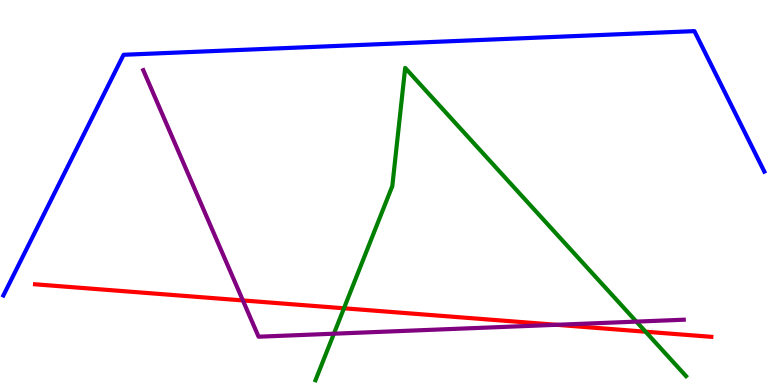[{'lines': ['blue', 'red'], 'intersections': []}, {'lines': ['green', 'red'], 'intersections': [{'x': 4.44, 'y': 1.99}, {'x': 8.33, 'y': 1.38}]}, {'lines': ['purple', 'red'], 'intersections': [{'x': 3.13, 'y': 2.2}, {'x': 7.18, 'y': 1.56}]}, {'lines': ['blue', 'green'], 'intersections': []}, {'lines': ['blue', 'purple'], 'intersections': []}, {'lines': ['green', 'purple'], 'intersections': [{'x': 4.31, 'y': 1.33}, {'x': 8.21, 'y': 1.65}]}]